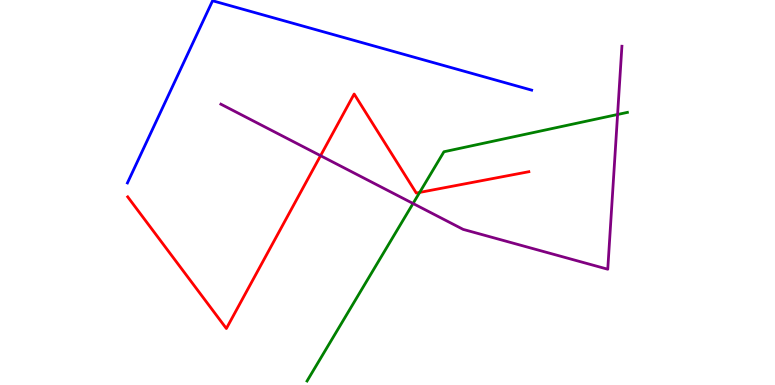[{'lines': ['blue', 'red'], 'intersections': []}, {'lines': ['green', 'red'], 'intersections': [{'x': 5.42, 'y': 5.0}]}, {'lines': ['purple', 'red'], 'intersections': [{'x': 4.14, 'y': 5.96}]}, {'lines': ['blue', 'green'], 'intersections': []}, {'lines': ['blue', 'purple'], 'intersections': []}, {'lines': ['green', 'purple'], 'intersections': [{'x': 5.33, 'y': 4.71}, {'x': 7.97, 'y': 7.03}]}]